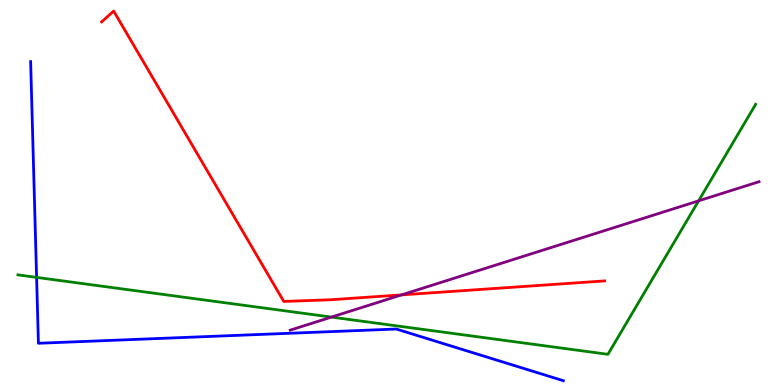[{'lines': ['blue', 'red'], 'intersections': []}, {'lines': ['green', 'red'], 'intersections': []}, {'lines': ['purple', 'red'], 'intersections': [{'x': 5.18, 'y': 2.34}]}, {'lines': ['blue', 'green'], 'intersections': [{'x': 0.472, 'y': 2.8}]}, {'lines': ['blue', 'purple'], 'intersections': []}, {'lines': ['green', 'purple'], 'intersections': [{'x': 4.28, 'y': 1.76}, {'x': 9.01, 'y': 4.78}]}]